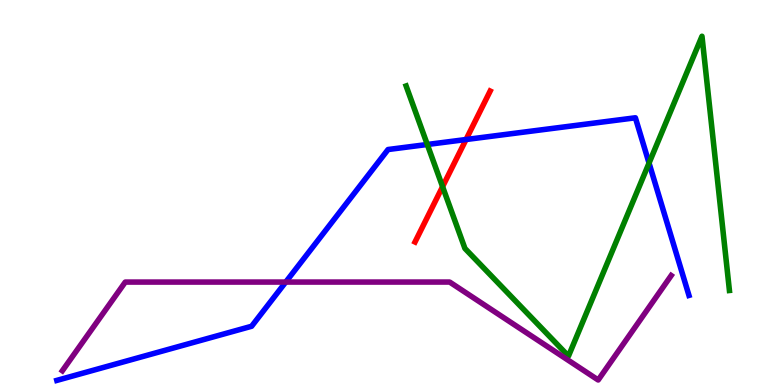[{'lines': ['blue', 'red'], 'intersections': [{'x': 6.01, 'y': 6.38}]}, {'lines': ['green', 'red'], 'intersections': [{'x': 5.71, 'y': 5.15}]}, {'lines': ['purple', 'red'], 'intersections': []}, {'lines': ['blue', 'green'], 'intersections': [{'x': 5.51, 'y': 6.25}, {'x': 8.37, 'y': 5.76}]}, {'lines': ['blue', 'purple'], 'intersections': [{'x': 3.69, 'y': 2.67}]}, {'lines': ['green', 'purple'], 'intersections': []}]